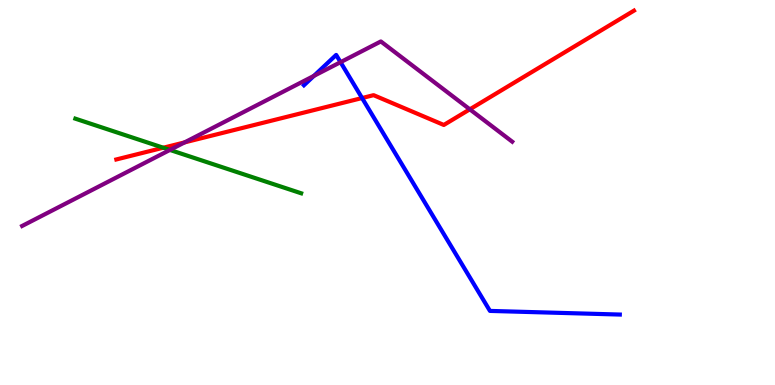[{'lines': ['blue', 'red'], 'intersections': [{'x': 4.67, 'y': 7.45}]}, {'lines': ['green', 'red'], 'intersections': [{'x': 2.11, 'y': 6.16}]}, {'lines': ['purple', 'red'], 'intersections': [{'x': 2.38, 'y': 6.3}, {'x': 6.06, 'y': 7.16}]}, {'lines': ['blue', 'green'], 'intersections': []}, {'lines': ['blue', 'purple'], 'intersections': [{'x': 4.05, 'y': 8.03}, {'x': 4.39, 'y': 8.38}]}, {'lines': ['green', 'purple'], 'intersections': [{'x': 2.19, 'y': 6.11}]}]